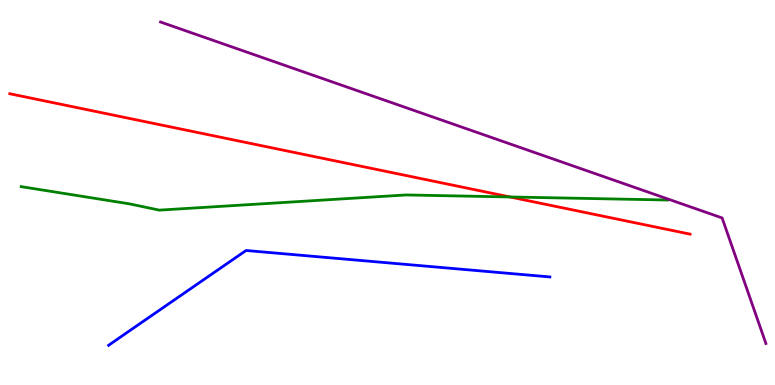[{'lines': ['blue', 'red'], 'intersections': []}, {'lines': ['green', 'red'], 'intersections': [{'x': 6.58, 'y': 4.88}]}, {'lines': ['purple', 'red'], 'intersections': []}, {'lines': ['blue', 'green'], 'intersections': []}, {'lines': ['blue', 'purple'], 'intersections': []}, {'lines': ['green', 'purple'], 'intersections': []}]